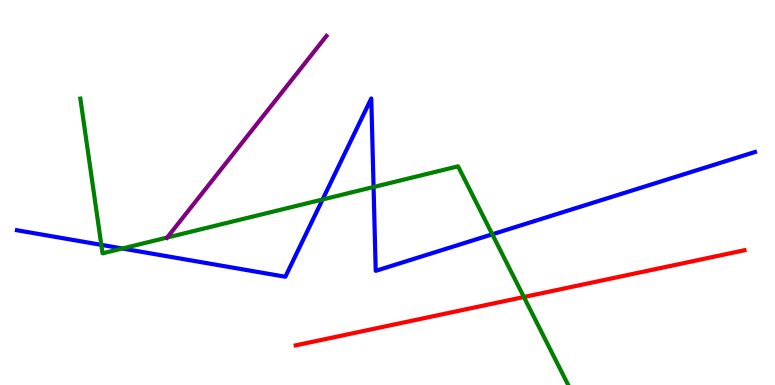[{'lines': ['blue', 'red'], 'intersections': []}, {'lines': ['green', 'red'], 'intersections': [{'x': 6.76, 'y': 2.29}]}, {'lines': ['purple', 'red'], 'intersections': []}, {'lines': ['blue', 'green'], 'intersections': [{'x': 1.31, 'y': 3.64}, {'x': 1.58, 'y': 3.55}, {'x': 4.16, 'y': 4.82}, {'x': 4.82, 'y': 5.14}, {'x': 6.35, 'y': 3.91}]}, {'lines': ['blue', 'purple'], 'intersections': []}, {'lines': ['green', 'purple'], 'intersections': [{'x': 2.16, 'y': 3.83}]}]